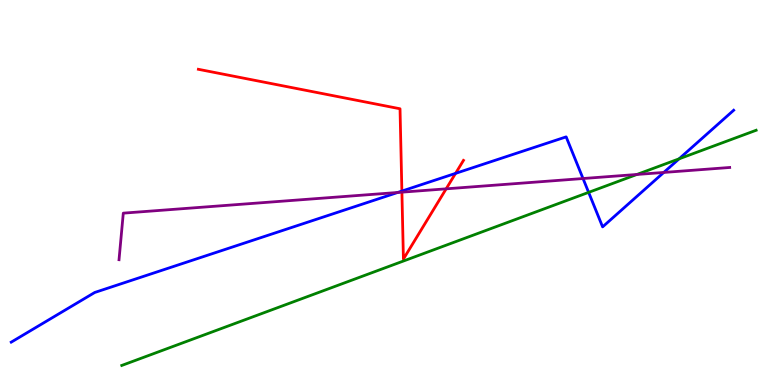[{'lines': ['blue', 'red'], 'intersections': [{'x': 5.19, 'y': 5.04}, {'x': 5.88, 'y': 5.5}]}, {'lines': ['green', 'red'], 'intersections': []}, {'lines': ['purple', 'red'], 'intersections': [{'x': 5.19, 'y': 5.01}, {'x': 5.76, 'y': 5.1}]}, {'lines': ['blue', 'green'], 'intersections': [{'x': 7.6, 'y': 5.0}, {'x': 8.76, 'y': 5.87}]}, {'lines': ['blue', 'purple'], 'intersections': [{'x': 5.13, 'y': 5.0}, {'x': 7.52, 'y': 5.36}, {'x': 8.56, 'y': 5.52}]}, {'lines': ['green', 'purple'], 'intersections': [{'x': 8.22, 'y': 5.47}]}]